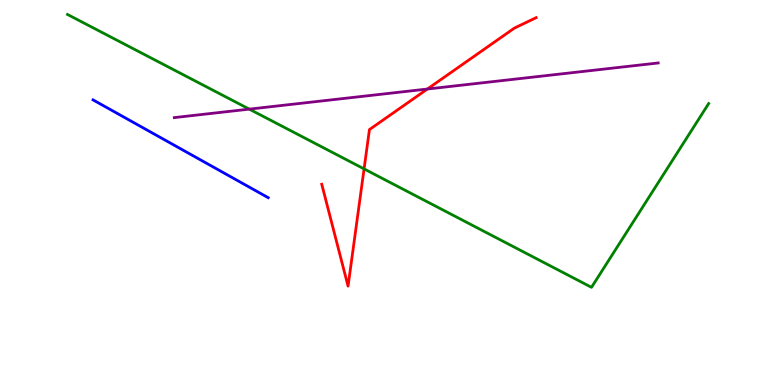[{'lines': ['blue', 'red'], 'intersections': []}, {'lines': ['green', 'red'], 'intersections': [{'x': 4.7, 'y': 5.61}]}, {'lines': ['purple', 'red'], 'intersections': [{'x': 5.51, 'y': 7.69}]}, {'lines': ['blue', 'green'], 'intersections': []}, {'lines': ['blue', 'purple'], 'intersections': []}, {'lines': ['green', 'purple'], 'intersections': [{'x': 3.22, 'y': 7.17}]}]